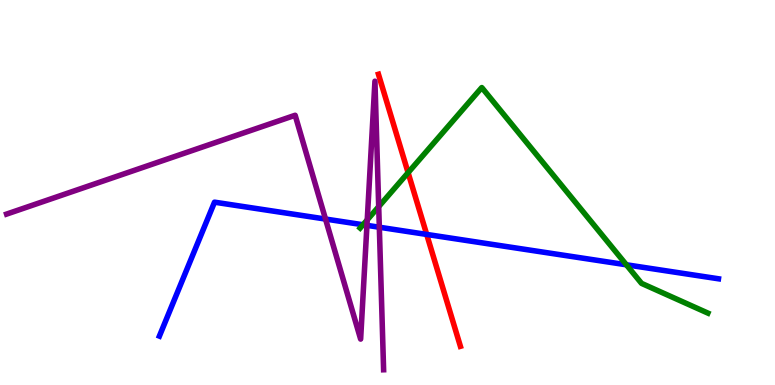[{'lines': ['blue', 'red'], 'intersections': [{'x': 5.51, 'y': 3.91}]}, {'lines': ['green', 'red'], 'intersections': [{'x': 5.27, 'y': 5.52}]}, {'lines': ['purple', 'red'], 'intersections': []}, {'lines': ['blue', 'green'], 'intersections': [{'x': 4.68, 'y': 4.16}, {'x': 8.08, 'y': 3.12}]}, {'lines': ['blue', 'purple'], 'intersections': [{'x': 4.2, 'y': 4.31}, {'x': 4.73, 'y': 4.15}, {'x': 4.89, 'y': 4.1}]}, {'lines': ['green', 'purple'], 'intersections': [{'x': 4.74, 'y': 4.29}, {'x': 4.89, 'y': 4.63}]}]